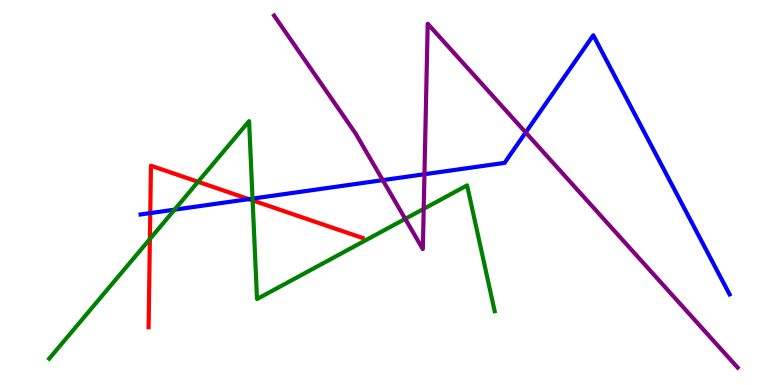[{'lines': ['blue', 'red'], 'intersections': [{'x': 1.94, 'y': 4.46}, {'x': 3.21, 'y': 4.83}]}, {'lines': ['green', 'red'], 'intersections': [{'x': 1.93, 'y': 3.79}, {'x': 2.56, 'y': 5.28}, {'x': 3.26, 'y': 4.79}]}, {'lines': ['purple', 'red'], 'intersections': []}, {'lines': ['blue', 'green'], 'intersections': [{'x': 2.25, 'y': 4.55}, {'x': 3.26, 'y': 4.84}]}, {'lines': ['blue', 'purple'], 'intersections': [{'x': 4.94, 'y': 5.32}, {'x': 5.48, 'y': 5.47}, {'x': 6.78, 'y': 6.56}]}, {'lines': ['green', 'purple'], 'intersections': [{'x': 5.23, 'y': 4.32}, {'x': 5.47, 'y': 4.58}]}]